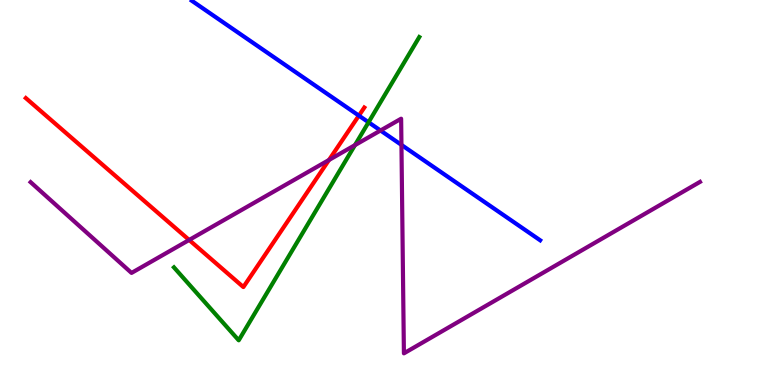[{'lines': ['blue', 'red'], 'intersections': [{'x': 4.63, 'y': 7.0}]}, {'lines': ['green', 'red'], 'intersections': []}, {'lines': ['purple', 'red'], 'intersections': [{'x': 2.44, 'y': 3.77}, {'x': 4.24, 'y': 5.84}]}, {'lines': ['blue', 'green'], 'intersections': [{'x': 4.76, 'y': 6.82}]}, {'lines': ['blue', 'purple'], 'intersections': [{'x': 4.91, 'y': 6.61}, {'x': 5.18, 'y': 6.24}]}, {'lines': ['green', 'purple'], 'intersections': [{'x': 4.58, 'y': 6.23}]}]